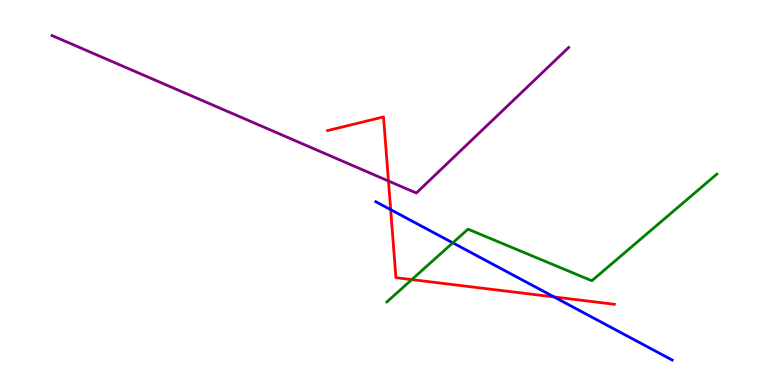[{'lines': ['blue', 'red'], 'intersections': [{'x': 5.04, 'y': 4.55}, {'x': 7.15, 'y': 2.29}]}, {'lines': ['green', 'red'], 'intersections': [{'x': 5.31, 'y': 2.74}]}, {'lines': ['purple', 'red'], 'intersections': [{'x': 5.01, 'y': 5.3}]}, {'lines': ['blue', 'green'], 'intersections': [{'x': 5.84, 'y': 3.69}]}, {'lines': ['blue', 'purple'], 'intersections': []}, {'lines': ['green', 'purple'], 'intersections': []}]